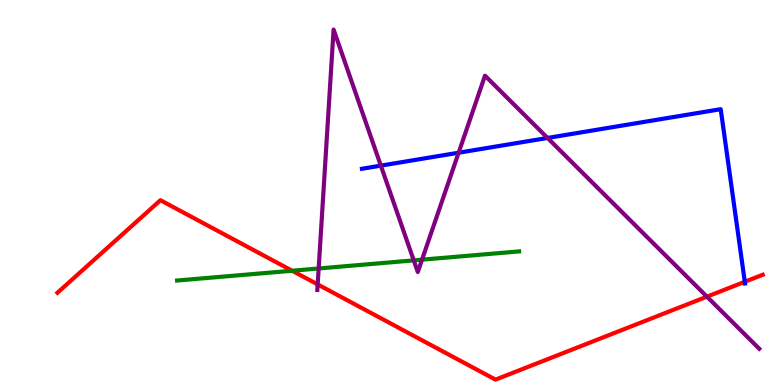[{'lines': ['blue', 'red'], 'intersections': [{'x': 9.61, 'y': 2.68}]}, {'lines': ['green', 'red'], 'intersections': [{'x': 3.77, 'y': 2.97}]}, {'lines': ['purple', 'red'], 'intersections': [{'x': 4.1, 'y': 2.61}, {'x': 9.12, 'y': 2.29}]}, {'lines': ['blue', 'green'], 'intersections': []}, {'lines': ['blue', 'purple'], 'intersections': [{'x': 4.91, 'y': 5.7}, {'x': 5.92, 'y': 6.03}, {'x': 7.07, 'y': 6.42}]}, {'lines': ['green', 'purple'], 'intersections': [{'x': 4.11, 'y': 3.03}, {'x': 5.34, 'y': 3.24}, {'x': 5.45, 'y': 3.26}]}]